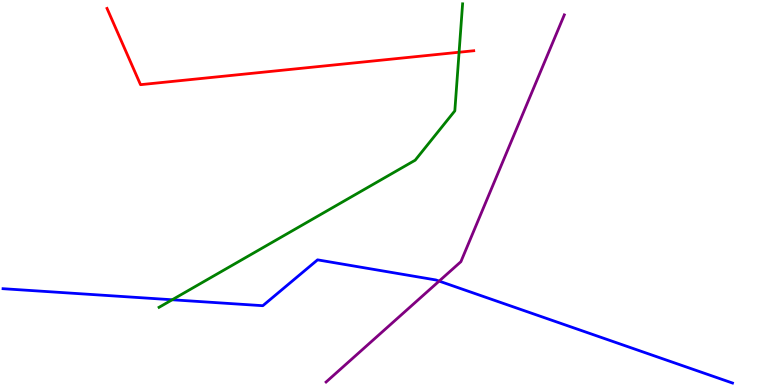[{'lines': ['blue', 'red'], 'intersections': []}, {'lines': ['green', 'red'], 'intersections': [{'x': 5.92, 'y': 8.64}]}, {'lines': ['purple', 'red'], 'intersections': []}, {'lines': ['blue', 'green'], 'intersections': [{'x': 2.22, 'y': 2.21}]}, {'lines': ['blue', 'purple'], 'intersections': [{'x': 5.67, 'y': 2.7}]}, {'lines': ['green', 'purple'], 'intersections': []}]